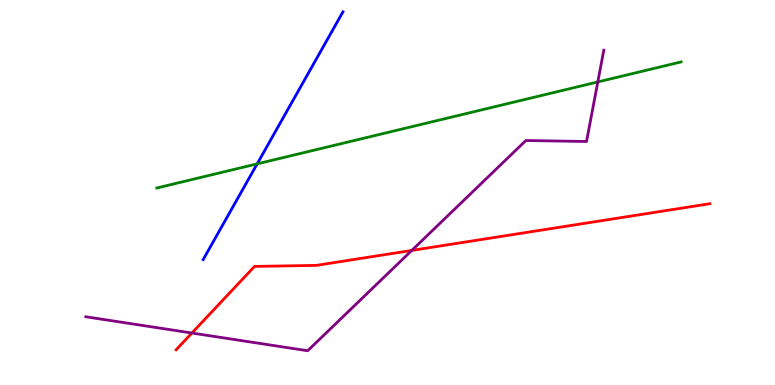[{'lines': ['blue', 'red'], 'intersections': []}, {'lines': ['green', 'red'], 'intersections': []}, {'lines': ['purple', 'red'], 'intersections': [{'x': 2.48, 'y': 1.35}, {'x': 5.31, 'y': 3.5}]}, {'lines': ['blue', 'green'], 'intersections': [{'x': 3.32, 'y': 5.74}]}, {'lines': ['blue', 'purple'], 'intersections': []}, {'lines': ['green', 'purple'], 'intersections': [{'x': 7.71, 'y': 7.87}]}]